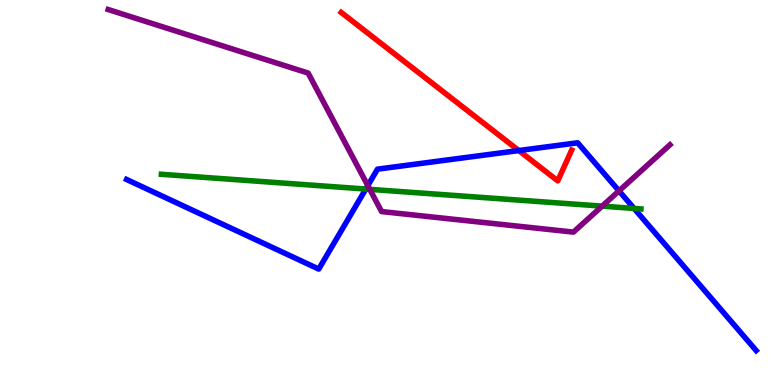[{'lines': ['blue', 'red'], 'intersections': [{'x': 6.69, 'y': 6.09}]}, {'lines': ['green', 'red'], 'intersections': []}, {'lines': ['purple', 'red'], 'intersections': []}, {'lines': ['blue', 'green'], 'intersections': [{'x': 4.72, 'y': 5.09}, {'x': 8.18, 'y': 4.59}]}, {'lines': ['blue', 'purple'], 'intersections': [{'x': 4.75, 'y': 5.18}, {'x': 7.99, 'y': 5.04}]}, {'lines': ['green', 'purple'], 'intersections': [{'x': 4.77, 'y': 5.08}, {'x': 7.77, 'y': 4.65}]}]